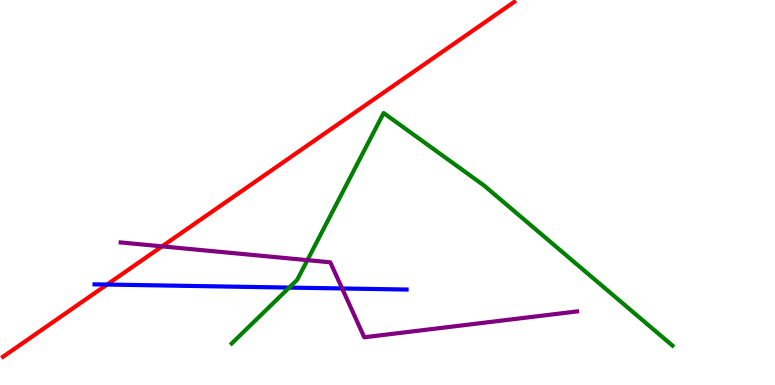[{'lines': ['blue', 'red'], 'intersections': [{'x': 1.38, 'y': 2.61}]}, {'lines': ['green', 'red'], 'intersections': []}, {'lines': ['purple', 'red'], 'intersections': [{'x': 2.09, 'y': 3.6}]}, {'lines': ['blue', 'green'], 'intersections': [{'x': 3.73, 'y': 2.53}]}, {'lines': ['blue', 'purple'], 'intersections': [{'x': 4.41, 'y': 2.51}]}, {'lines': ['green', 'purple'], 'intersections': [{'x': 3.97, 'y': 3.24}]}]